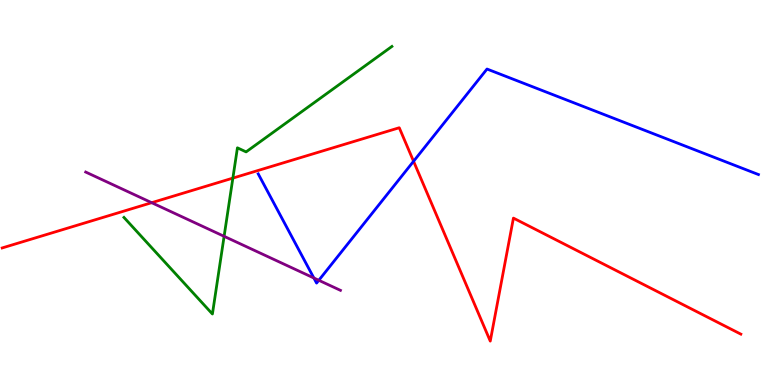[{'lines': ['blue', 'red'], 'intersections': [{'x': 5.34, 'y': 5.81}]}, {'lines': ['green', 'red'], 'intersections': [{'x': 3.0, 'y': 5.37}]}, {'lines': ['purple', 'red'], 'intersections': [{'x': 1.96, 'y': 4.74}]}, {'lines': ['blue', 'green'], 'intersections': []}, {'lines': ['blue', 'purple'], 'intersections': [{'x': 4.05, 'y': 2.78}, {'x': 4.11, 'y': 2.72}]}, {'lines': ['green', 'purple'], 'intersections': [{'x': 2.89, 'y': 3.86}]}]